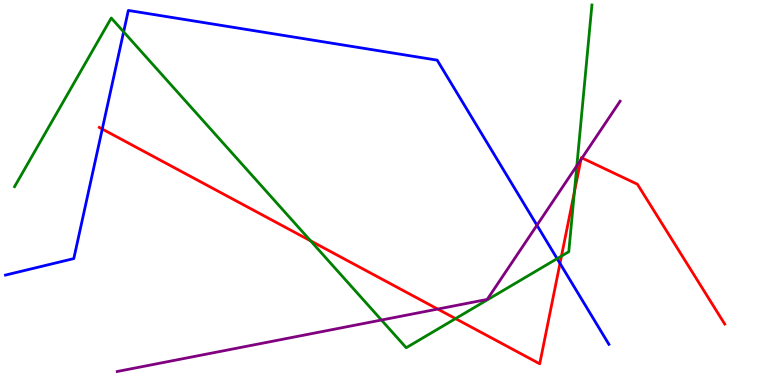[{'lines': ['blue', 'red'], 'intersections': [{'x': 1.32, 'y': 6.65}, {'x': 7.23, 'y': 3.16}]}, {'lines': ['green', 'red'], 'intersections': [{'x': 4.01, 'y': 3.74}, {'x': 5.88, 'y': 1.72}, {'x': 7.24, 'y': 3.35}, {'x': 7.41, 'y': 5.01}]}, {'lines': ['purple', 'red'], 'intersections': [{'x': 5.65, 'y': 1.97}, {'x': 7.5, 'y': 5.85}, {'x': 7.51, 'y': 5.9}]}, {'lines': ['blue', 'green'], 'intersections': [{'x': 1.6, 'y': 9.17}, {'x': 7.19, 'y': 3.28}]}, {'lines': ['blue', 'purple'], 'intersections': [{'x': 6.93, 'y': 4.15}]}, {'lines': ['green', 'purple'], 'intersections': [{'x': 4.92, 'y': 1.69}, {'x': 7.44, 'y': 5.7}]}]